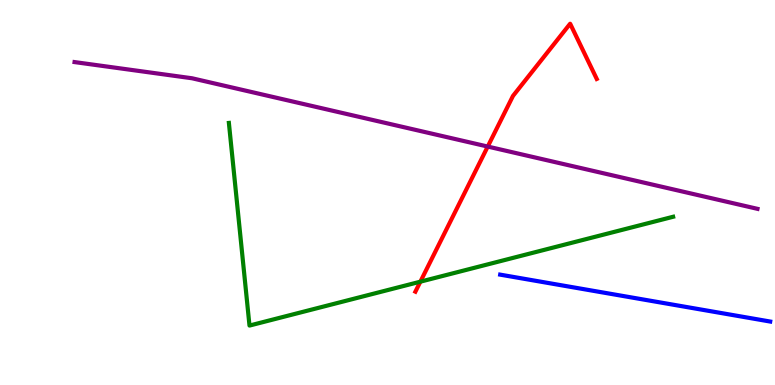[{'lines': ['blue', 'red'], 'intersections': []}, {'lines': ['green', 'red'], 'intersections': [{'x': 5.42, 'y': 2.68}]}, {'lines': ['purple', 'red'], 'intersections': [{'x': 6.29, 'y': 6.19}]}, {'lines': ['blue', 'green'], 'intersections': []}, {'lines': ['blue', 'purple'], 'intersections': []}, {'lines': ['green', 'purple'], 'intersections': []}]